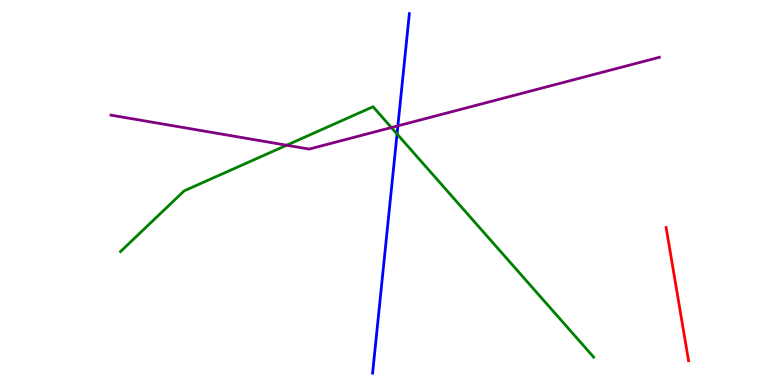[{'lines': ['blue', 'red'], 'intersections': []}, {'lines': ['green', 'red'], 'intersections': []}, {'lines': ['purple', 'red'], 'intersections': []}, {'lines': ['blue', 'green'], 'intersections': [{'x': 5.12, 'y': 6.52}]}, {'lines': ['blue', 'purple'], 'intersections': [{'x': 5.13, 'y': 6.73}]}, {'lines': ['green', 'purple'], 'intersections': [{'x': 3.7, 'y': 6.23}, {'x': 5.05, 'y': 6.69}]}]